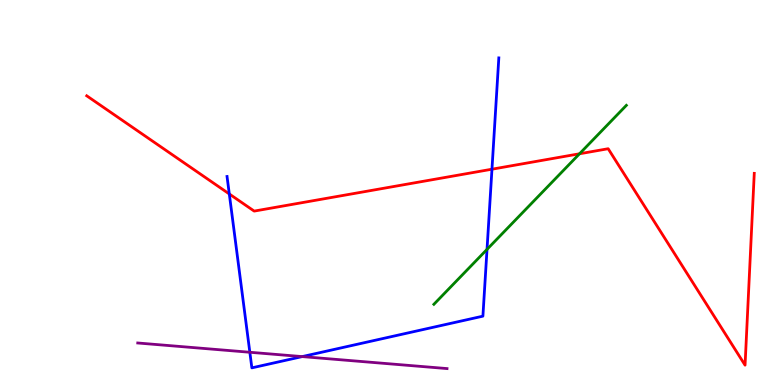[{'lines': ['blue', 'red'], 'intersections': [{'x': 2.96, 'y': 4.96}, {'x': 6.35, 'y': 5.61}]}, {'lines': ['green', 'red'], 'intersections': [{'x': 7.48, 'y': 6.01}]}, {'lines': ['purple', 'red'], 'intersections': []}, {'lines': ['blue', 'green'], 'intersections': [{'x': 6.28, 'y': 3.52}]}, {'lines': ['blue', 'purple'], 'intersections': [{'x': 3.22, 'y': 0.85}, {'x': 3.9, 'y': 0.738}]}, {'lines': ['green', 'purple'], 'intersections': []}]